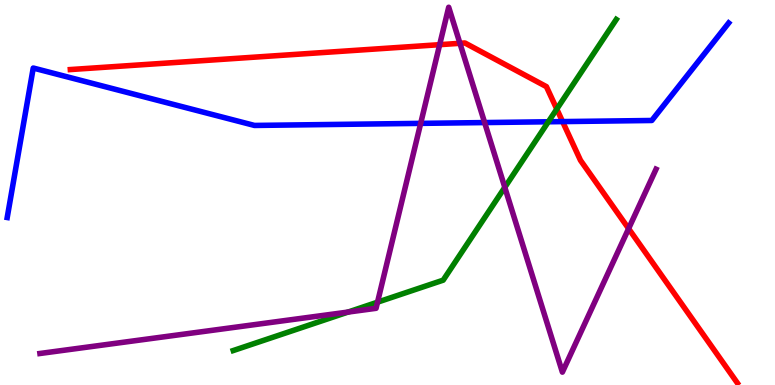[{'lines': ['blue', 'red'], 'intersections': [{'x': 7.26, 'y': 6.84}]}, {'lines': ['green', 'red'], 'intersections': [{'x': 7.18, 'y': 7.17}]}, {'lines': ['purple', 'red'], 'intersections': [{'x': 5.67, 'y': 8.84}, {'x': 5.93, 'y': 8.88}, {'x': 8.11, 'y': 4.06}]}, {'lines': ['blue', 'green'], 'intersections': [{'x': 7.08, 'y': 6.84}]}, {'lines': ['blue', 'purple'], 'intersections': [{'x': 5.43, 'y': 6.8}, {'x': 6.25, 'y': 6.82}]}, {'lines': ['green', 'purple'], 'intersections': [{'x': 4.49, 'y': 1.89}, {'x': 4.87, 'y': 2.15}, {'x': 6.51, 'y': 5.13}]}]